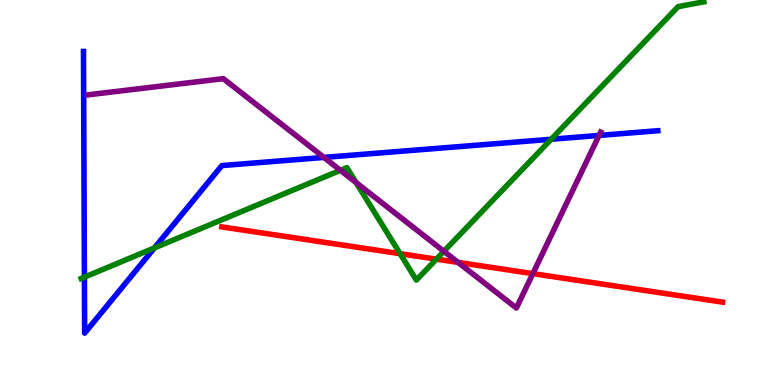[{'lines': ['blue', 'red'], 'intersections': []}, {'lines': ['green', 'red'], 'intersections': [{'x': 5.16, 'y': 3.41}, {'x': 5.63, 'y': 3.27}]}, {'lines': ['purple', 'red'], 'intersections': [{'x': 5.91, 'y': 3.18}, {'x': 6.88, 'y': 2.89}]}, {'lines': ['blue', 'green'], 'intersections': [{'x': 1.09, 'y': 2.8}, {'x': 1.99, 'y': 3.56}, {'x': 7.11, 'y': 6.38}]}, {'lines': ['blue', 'purple'], 'intersections': [{'x': 4.18, 'y': 5.91}, {'x': 7.73, 'y': 6.48}]}, {'lines': ['green', 'purple'], 'intersections': [{'x': 4.39, 'y': 5.58}, {'x': 4.6, 'y': 5.26}, {'x': 5.73, 'y': 3.47}]}]